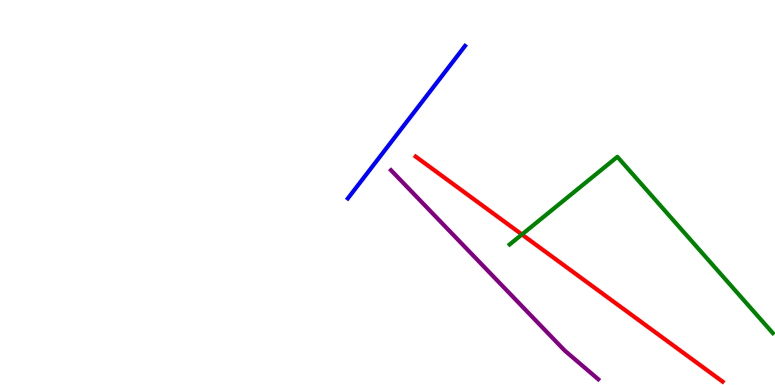[{'lines': ['blue', 'red'], 'intersections': []}, {'lines': ['green', 'red'], 'intersections': [{'x': 6.73, 'y': 3.91}]}, {'lines': ['purple', 'red'], 'intersections': []}, {'lines': ['blue', 'green'], 'intersections': []}, {'lines': ['blue', 'purple'], 'intersections': []}, {'lines': ['green', 'purple'], 'intersections': []}]